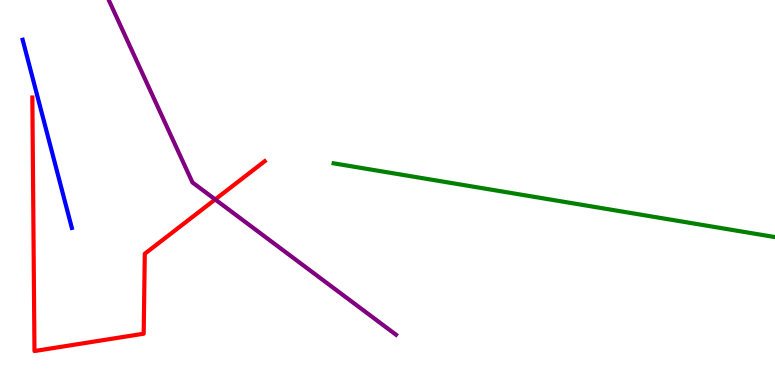[{'lines': ['blue', 'red'], 'intersections': []}, {'lines': ['green', 'red'], 'intersections': []}, {'lines': ['purple', 'red'], 'intersections': [{'x': 2.78, 'y': 4.82}]}, {'lines': ['blue', 'green'], 'intersections': []}, {'lines': ['blue', 'purple'], 'intersections': []}, {'lines': ['green', 'purple'], 'intersections': []}]